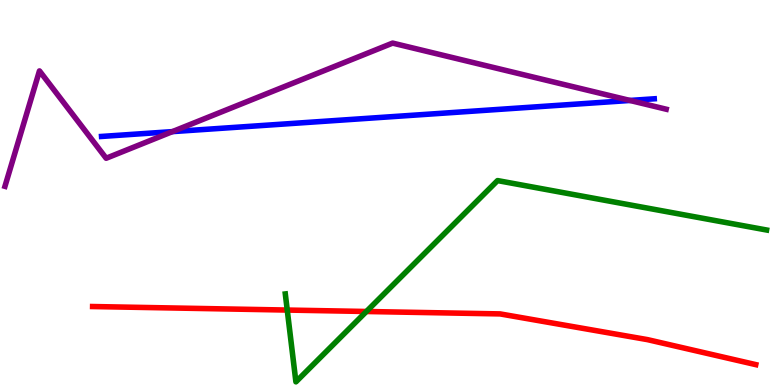[{'lines': ['blue', 'red'], 'intersections': []}, {'lines': ['green', 'red'], 'intersections': [{'x': 3.71, 'y': 1.95}, {'x': 4.73, 'y': 1.91}]}, {'lines': ['purple', 'red'], 'intersections': []}, {'lines': ['blue', 'green'], 'intersections': []}, {'lines': ['blue', 'purple'], 'intersections': [{'x': 2.22, 'y': 6.58}, {'x': 8.13, 'y': 7.39}]}, {'lines': ['green', 'purple'], 'intersections': []}]